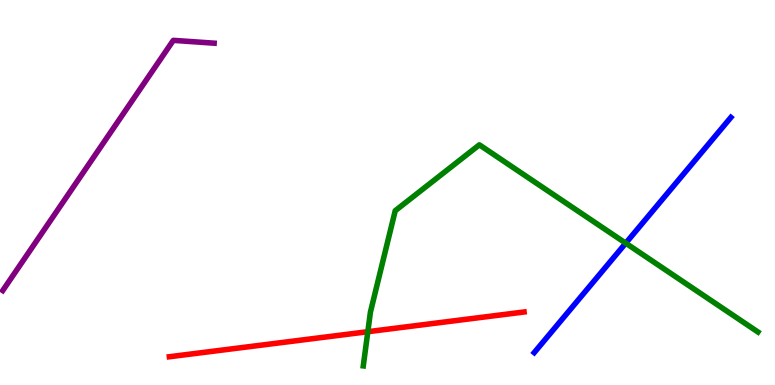[{'lines': ['blue', 'red'], 'intersections': []}, {'lines': ['green', 'red'], 'intersections': [{'x': 4.75, 'y': 1.38}]}, {'lines': ['purple', 'red'], 'intersections': []}, {'lines': ['blue', 'green'], 'intersections': [{'x': 8.07, 'y': 3.68}]}, {'lines': ['blue', 'purple'], 'intersections': []}, {'lines': ['green', 'purple'], 'intersections': []}]